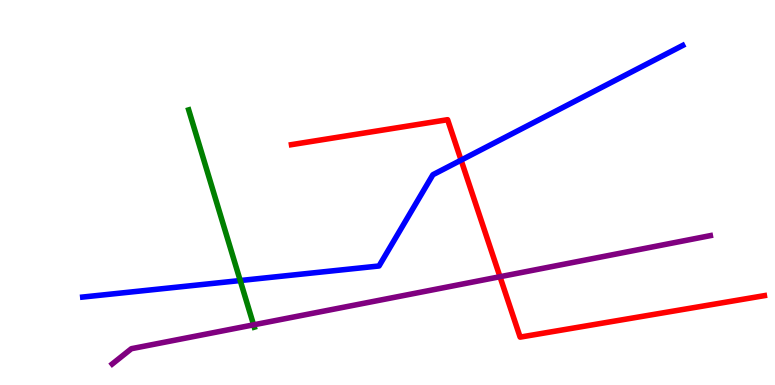[{'lines': ['blue', 'red'], 'intersections': [{'x': 5.95, 'y': 5.84}]}, {'lines': ['green', 'red'], 'intersections': []}, {'lines': ['purple', 'red'], 'intersections': [{'x': 6.45, 'y': 2.81}]}, {'lines': ['blue', 'green'], 'intersections': [{'x': 3.1, 'y': 2.71}]}, {'lines': ['blue', 'purple'], 'intersections': []}, {'lines': ['green', 'purple'], 'intersections': [{'x': 3.27, 'y': 1.56}]}]